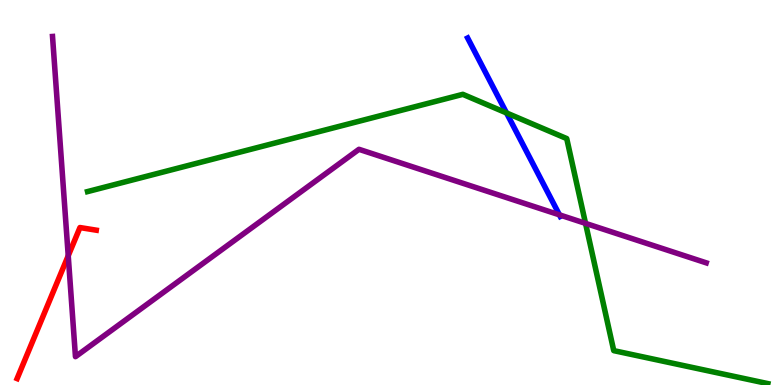[{'lines': ['blue', 'red'], 'intersections': []}, {'lines': ['green', 'red'], 'intersections': []}, {'lines': ['purple', 'red'], 'intersections': [{'x': 0.88, 'y': 3.36}]}, {'lines': ['blue', 'green'], 'intersections': [{'x': 6.54, 'y': 7.07}]}, {'lines': ['blue', 'purple'], 'intersections': [{'x': 7.22, 'y': 4.42}]}, {'lines': ['green', 'purple'], 'intersections': [{'x': 7.56, 'y': 4.2}]}]